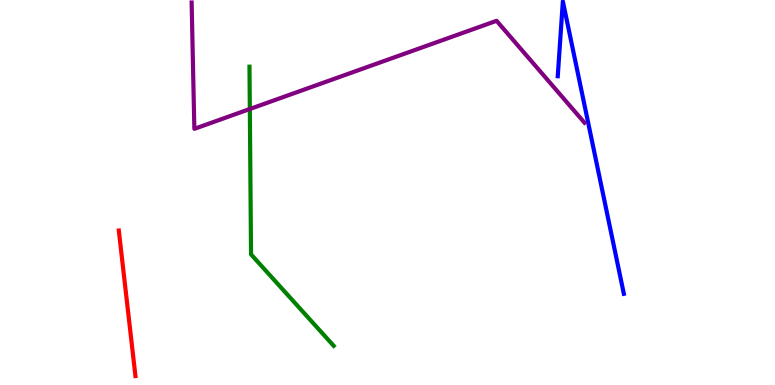[{'lines': ['blue', 'red'], 'intersections': []}, {'lines': ['green', 'red'], 'intersections': []}, {'lines': ['purple', 'red'], 'intersections': []}, {'lines': ['blue', 'green'], 'intersections': []}, {'lines': ['blue', 'purple'], 'intersections': []}, {'lines': ['green', 'purple'], 'intersections': [{'x': 3.22, 'y': 7.17}]}]